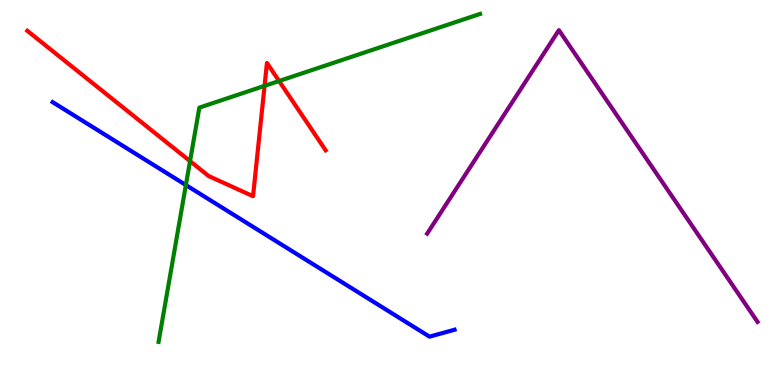[{'lines': ['blue', 'red'], 'intersections': []}, {'lines': ['green', 'red'], 'intersections': [{'x': 2.45, 'y': 5.82}, {'x': 3.41, 'y': 7.77}, {'x': 3.6, 'y': 7.9}]}, {'lines': ['purple', 'red'], 'intersections': []}, {'lines': ['blue', 'green'], 'intersections': [{'x': 2.4, 'y': 5.19}]}, {'lines': ['blue', 'purple'], 'intersections': []}, {'lines': ['green', 'purple'], 'intersections': []}]